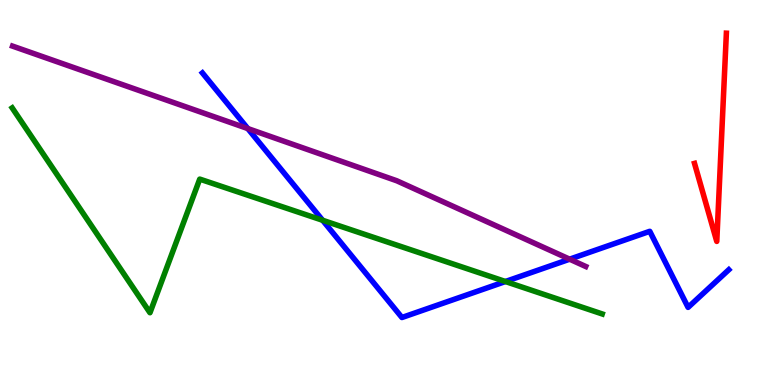[{'lines': ['blue', 'red'], 'intersections': []}, {'lines': ['green', 'red'], 'intersections': []}, {'lines': ['purple', 'red'], 'intersections': []}, {'lines': ['blue', 'green'], 'intersections': [{'x': 4.16, 'y': 4.28}, {'x': 6.52, 'y': 2.69}]}, {'lines': ['blue', 'purple'], 'intersections': [{'x': 3.2, 'y': 6.66}, {'x': 7.35, 'y': 3.27}]}, {'lines': ['green', 'purple'], 'intersections': []}]